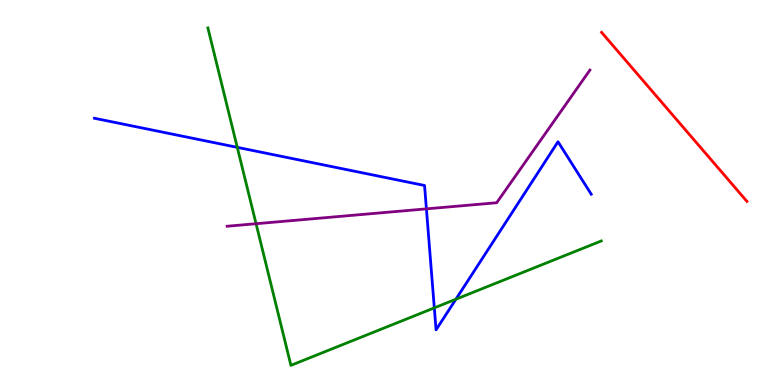[{'lines': ['blue', 'red'], 'intersections': []}, {'lines': ['green', 'red'], 'intersections': []}, {'lines': ['purple', 'red'], 'intersections': []}, {'lines': ['blue', 'green'], 'intersections': [{'x': 3.06, 'y': 6.17}, {'x': 5.6, 'y': 2.0}, {'x': 5.88, 'y': 2.23}]}, {'lines': ['blue', 'purple'], 'intersections': [{'x': 5.5, 'y': 4.57}]}, {'lines': ['green', 'purple'], 'intersections': [{'x': 3.3, 'y': 4.19}]}]